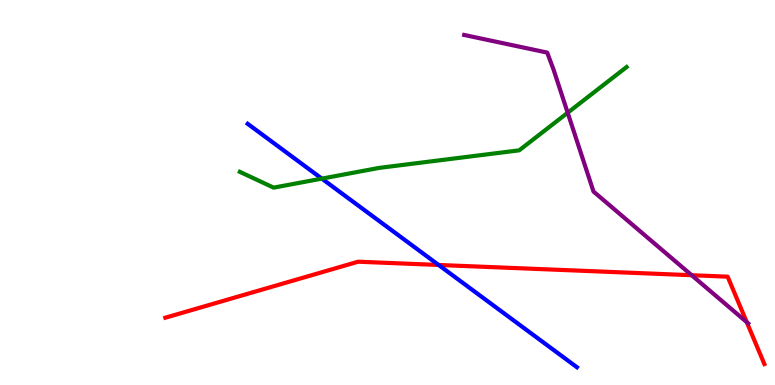[{'lines': ['blue', 'red'], 'intersections': [{'x': 5.66, 'y': 3.12}]}, {'lines': ['green', 'red'], 'intersections': []}, {'lines': ['purple', 'red'], 'intersections': [{'x': 8.93, 'y': 2.85}, {'x': 9.64, 'y': 1.63}]}, {'lines': ['blue', 'green'], 'intersections': [{'x': 4.15, 'y': 5.36}]}, {'lines': ['blue', 'purple'], 'intersections': []}, {'lines': ['green', 'purple'], 'intersections': [{'x': 7.32, 'y': 7.07}]}]